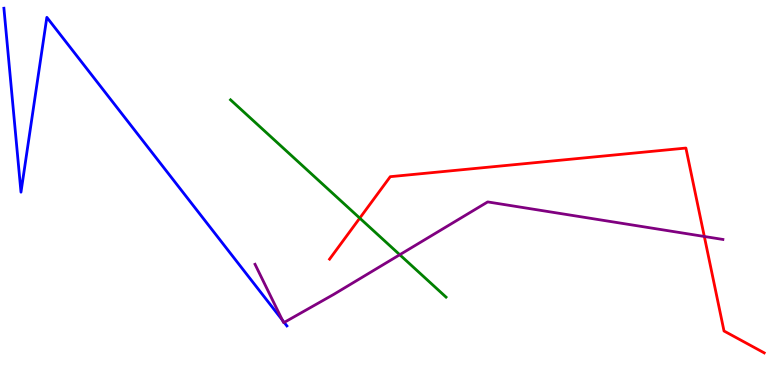[{'lines': ['blue', 'red'], 'intersections': []}, {'lines': ['green', 'red'], 'intersections': [{'x': 4.64, 'y': 4.33}]}, {'lines': ['purple', 'red'], 'intersections': [{'x': 9.09, 'y': 3.86}]}, {'lines': ['blue', 'green'], 'intersections': []}, {'lines': ['blue', 'purple'], 'intersections': [{'x': 3.64, 'y': 1.69}, {'x': 3.67, 'y': 1.63}]}, {'lines': ['green', 'purple'], 'intersections': [{'x': 5.16, 'y': 3.38}]}]